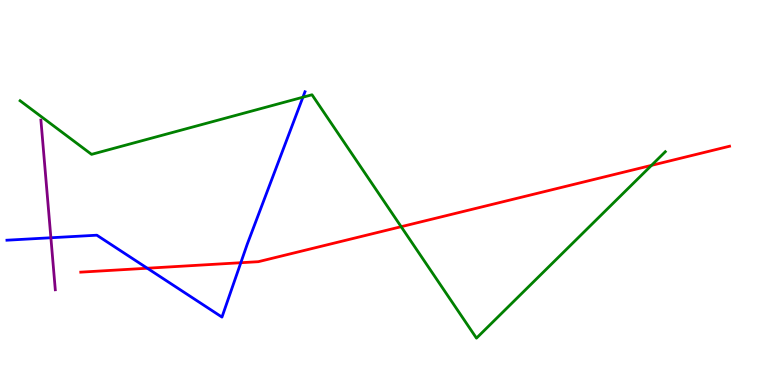[{'lines': ['blue', 'red'], 'intersections': [{'x': 1.9, 'y': 3.03}, {'x': 3.11, 'y': 3.18}]}, {'lines': ['green', 'red'], 'intersections': [{'x': 5.18, 'y': 4.11}, {'x': 8.41, 'y': 5.7}]}, {'lines': ['purple', 'red'], 'intersections': []}, {'lines': ['blue', 'green'], 'intersections': [{'x': 3.91, 'y': 7.47}]}, {'lines': ['blue', 'purple'], 'intersections': [{'x': 0.657, 'y': 3.82}]}, {'lines': ['green', 'purple'], 'intersections': []}]